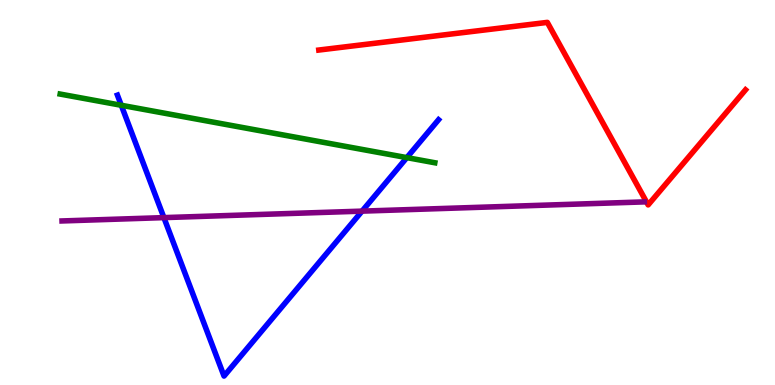[{'lines': ['blue', 'red'], 'intersections': []}, {'lines': ['green', 'red'], 'intersections': []}, {'lines': ['purple', 'red'], 'intersections': []}, {'lines': ['blue', 'green'], 'intersections': [{'x': 1.56, 'y': 7.27}, {'x': 5.25, 'y': 5.91}]}, {'lines': ['blue', 'purple'], 'intersections': [{'x': 2.11, 'y': 4.35}, {'x': 4.67, 'y': 4.52}]}, {'lines': ['green', 'purple'], 'intersections': []}]